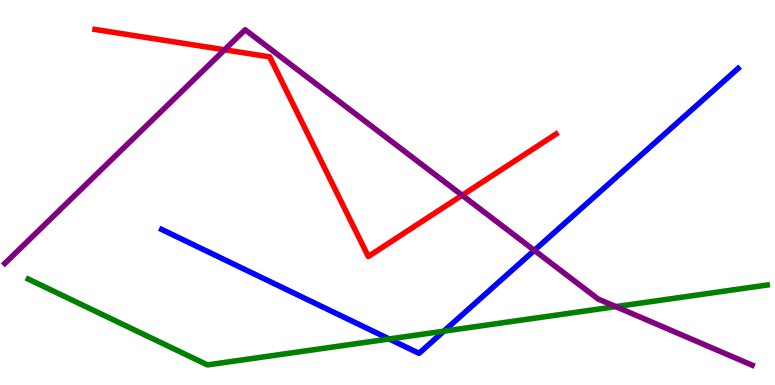[{'lines': ['blue', 'red'], 'intersections': []}, {'lines': ['green', 'red'], 'intersections': []}, {'lines': ['purple', 'red'], 'intersections': [{'x': 2.9, 'y': 8.71}, {'x': 5.96, 'y': 4.93}]}, {'lines': ['blue', 'green'], 'intersections': [{'x': 5.02, 'y': 1.2}, {'x': 5.73, 'y': 1.4}]}, {'lines': ['blue', 'purple'], 'intersections': [{'x': 6.89, 'y': 3.5}]}, {'lines': ['green', 'purple'], 'intersections': [{'x': 7.95, 'y': 2.04}]}]